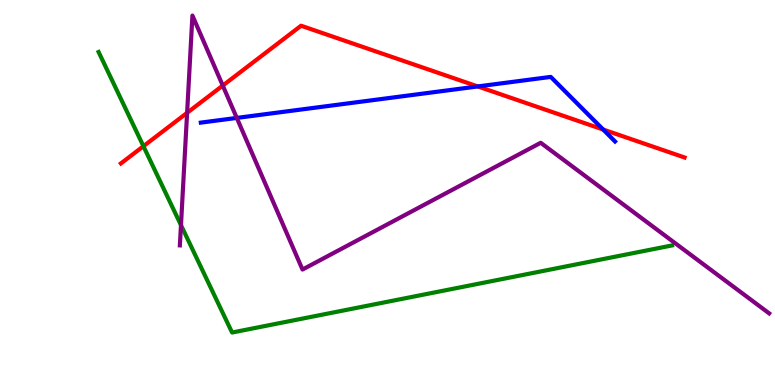[{'lines': ['blue', 'red'], 'intersections': [{'x': 6.16, 'y': 7.75}, {'x': 7.78, 'y': 6.64}]}, {'lines': ['green', 'red'], 'intersections': [{'x': 1.85, 'y': 6.2}]}, {'lines': ['purple', 'red'], 'intersections': [{'x': 2.41, 'y': 7.07}, {'x': 2.87, 'y': 7.78}]}, {'lines': ['blue', 'green'], 'intersections': []}, {'lines': ['blue', 'purple'], 'intersections': [{'x': 3.06, 'y': 6.94}]}, {'lines': ['green', 'purple'], 'intersections': [{'x': 2.34, 'y': 4.15}]}]